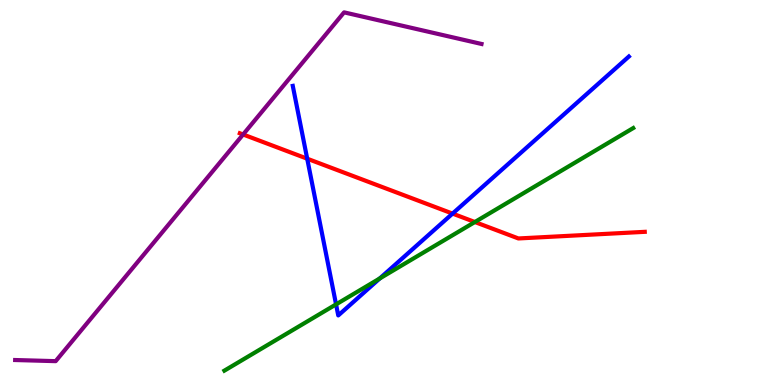[{'lines': ['blue', 'red'], 'intersections': [{'x': 3.96, 'y': 5.88}, {'x': 5.84, 'y': 4.45}]}, {'lines': ['green', 'red'], 'intersections': [{'x': 6.13, 'y': 4.23}]}, {'lines': ['purple', 'red'], 'intersections': [{'x': 3.14, 'y': 6.51}]}, {'lines': ['blue', 'green'], 'intersections': [{'x': 4.34, 'y': 2.09}, {'x': 4.9, 'y': 2.77}]}, {'lines': ['blue', 'purple'], 'intersections': []}, {'lines': ['green', 'purple'], 'intersections': []}]